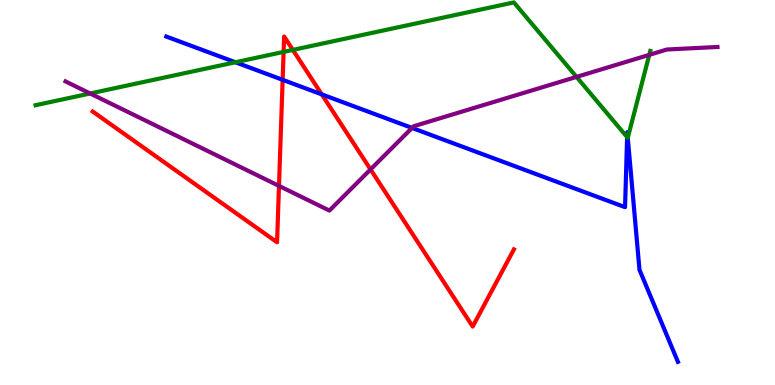[{'lines': ['blue', 'red'], 'intersections': [{'x': 3.65, 'y': 7.93}, {'x': 4.15, 'y': 7.55}]}, {'lines': ['green', 'red'], 'intersections': [{'x': 3.66, 'y': 8.65}, {'x': 3.78, 'y': 8.7}]}, {'lines': ['purple', 'red'], 'intersections': [{'x': 3.6, 'y': 5.17}, {'x': 4.78, 'y': 5.6}]}, {'lines': ['blue', 'green'], 'intersections': [{'x': 3.04, 'y': 8.38}, {'x': 8.09, 'y': 6.44}, {'x': 8.1, 'y': 6.42}]}, {'lines': ['blue', 'purple'], 'intersections': [{'x': 5.32, 'y': 6.68}]}, {'lines': ['green', 'purple'], 'intersections': [{'x': 1.16, 'y': 7.57}, {'x': 7.44, 'y': 8.0}, {'x': 8.38, 'y': 8.58}]}]